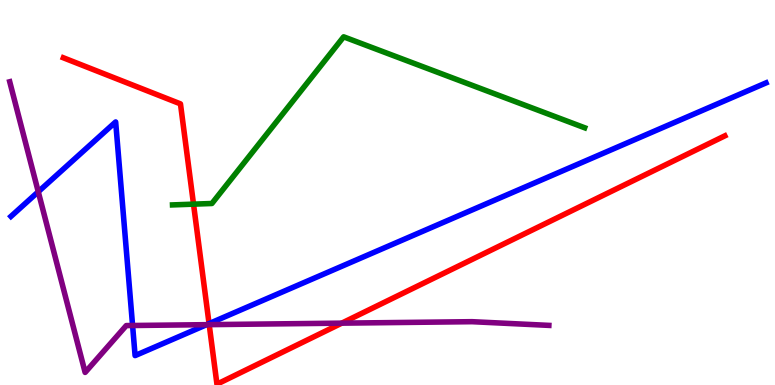[{'lines': ['blue', 'red'], 'intersections': [{'x': 2.7, 'y': 1.59}]}, {'lines': ['green', 'red'], 'intersections': [{'x': 2.5, 'y': 4.7}]}, {'lines': ['purple', 'red'], 'intersections': [{'x': 2.7, 'y': 1.57}, {'x': 4.41, 'y': 1.61}]}, {'lines': ['blue', 'green'], 'intersections': []}, {'lines': ['blue', 'purple'], 'intersections': [{'x': 0.494, 'y': 5.02}, {'x': 1.71, 'y': 1.55}, {'x': 2.67, 'y': 1.57}]}, {'lines': ['green', 'purple'], 'intersections': []}]